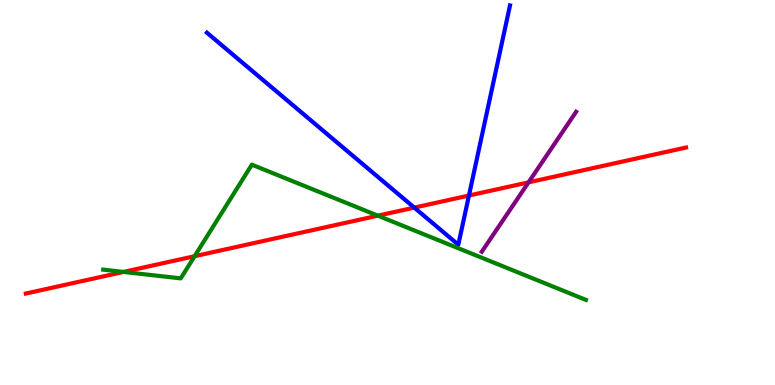[{'lines': ['blue', 'red'], 'intersections': [{'x': 5.35, 'y': 4.61}, {'x': 6.05, 'y': 4.92}]}, {'lines': ['green', 'red'], 'intersections': [{'x': 1.59, 'y': 2.94}, {'x': 2.51, 'y': 3.35}, {'x': 4.88, 'y': 4.4}]}, {'lines': ['purple', 'red'], 'intersections': [{'x': 6.82, 'y': 5.26}]}, {'lines': ['blue', 'green'], 'intersections': []}, {'lines': ['blue', 'purple'], 'intersections': []}, {'lines': ['green', 'purple'], 'intersections': []}]